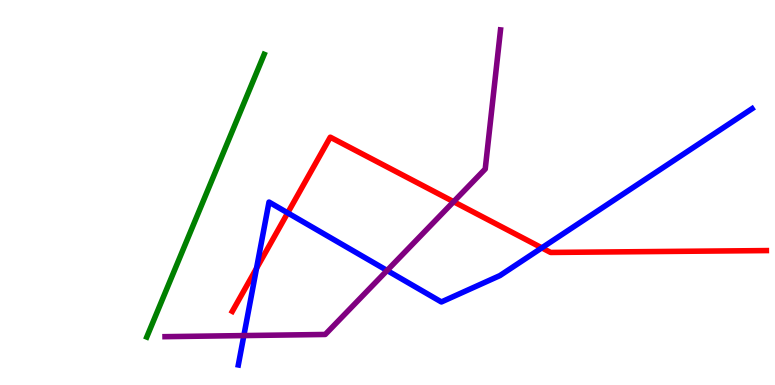[{'lines': ['blue', 'red'], 'intersections': [{'x': 3.31, 'y': 3.03}, {'x': 3.71, 'y': 4.47}, {'x': 6.99, 'y': 3.56}]}, {'lines': ['green', 'red'], 'intersections': []}, {'lines': ['purple', 'red'], 'intersections': [{'x': 5.85, 'y': 4.76}]}, {'lines': ['blue', 'green'], 'intersections': []}, {'lines': ['blue', 'purple'], 'intersections': [{'x': 3.15, 'y': 1.28}, {'x': 4.99, 'y': 2.97}]}, {'lines': ['green', 'purple'], 'intersections': []}]